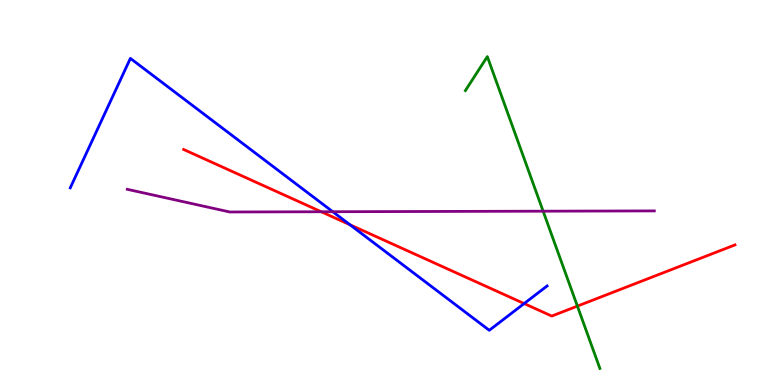[{'lines': ['blue', 'red'], 'intersections': [{'x': 4.52, 'y': 4.16}, {'x': 6.76, 'y': 2.12}]}, {'lines': ['green', 'red'], 'intersections': [{'x': 7.45, 'y': 2.05}]}, {'lines': ['purple', 'red'], 'intersections': [{'x': 4.15, 'y': 4.5}]}, {'lines': ['blue', 'green'], 'intersections': []}, {'lines': ['blue', 'purple'], 'intersections': [{'x': 4.29, 'y': 4.5}]}, {'lines': ['green', 'purple'], 'intersections': [{'x': 7.01, 'y': 4.51}]}]